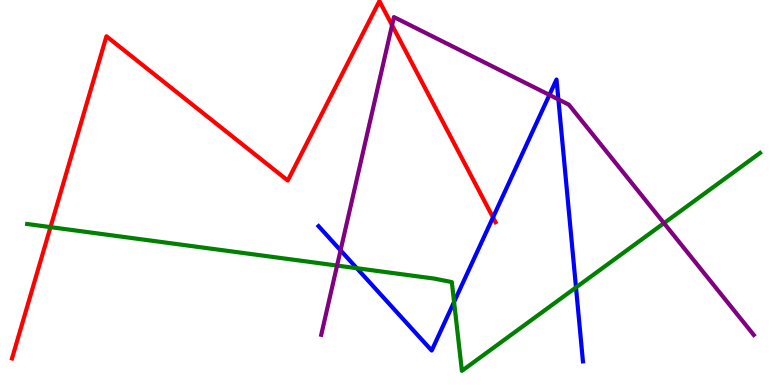[{'lines': ['blue', 'red'], 'intersections': [{'x': 6.36, 'y': 4.35}]}, {'lines': ['green', 'red'], 'intersections': [{'x': 0.652, 'y': 4.1}]}, {'lines': ['purple', 'red'], 'intersections': [{'x': 5.06, 'y': 9.35}]}, {'lines': ['blue', 'green'], 'intersections': [{'x': 4.6, 'y': 3.03}, {'x': 5.86, 'y': 2.16}, {'x': 7.43, 'y': 2.53}]}, {'lines': ['blue', 'purple'], 'intersections': [{'x': 4.39, 'y': 3.5}, {'x': 7.09, 'y': 7.53}, {'x': 7.2, 'y': 7.42}]}, {'lines': ['green', 'purple'], 'intersections': [{'x': 4.35, 'y': 3.1}, {'x': 8.57, 'y': 4.2}]}]